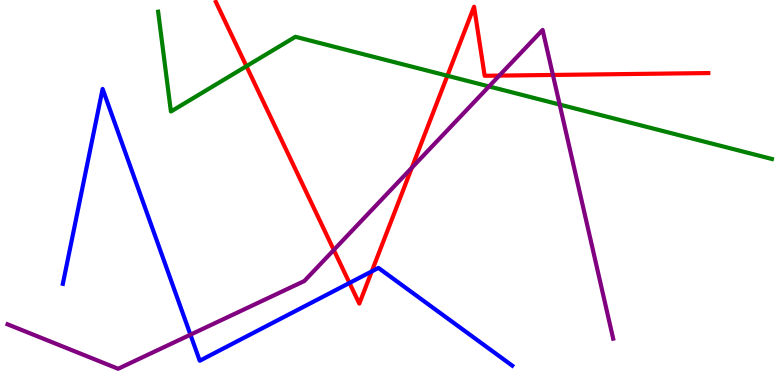[{'lines': ['blue', 'red'], 'intersections': [{'x': 4.51, 'y': 2.65}, {'x': 4.8, 'y': 2.95}]}, {'lines': ['green', 'red'], 'intersections': [{'x': 3.18, 'y': 8.28}, {'x': 5.77, 'y': 8.03}]}, {'lines': ['purple', 'red'], 'intersections': [{'x': 4.31, 'y': 3.51}, {'x': 5.31, 'y': 5.64}, {'x': 6.44, 'y': 8.04}, {'x': 7.13, 'y': 8.05}]}, {'lines': ['blue', 'green'], 'intersections': []}, {'lines': ['blue', 'purple'], 'intersections': [{'x': 2.46, 'y': 1.31}]}, {'lines': ['green', 'purple'], 'intersections': [{'x': 6.31, 'y': 7.76}, {'x': 7.22, 'y': 7.28}]}]